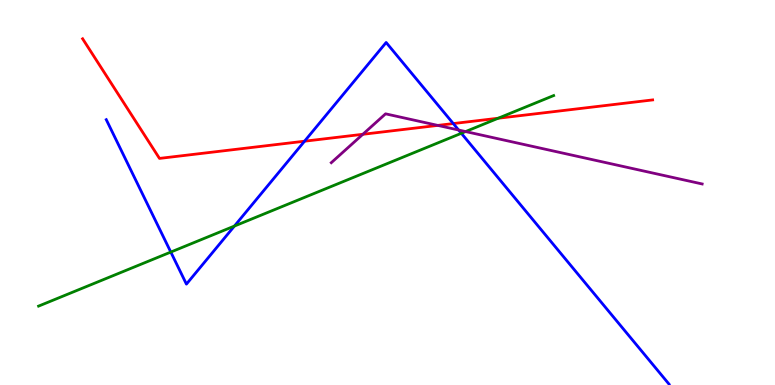[{'lines': ['blue', 'red'], 'intersections': [{'x': 3.93, 'y': 6.33}, {'x': 5.85, 'y': 6.79}]}, {'lines': ['green', 'red'], 'intersections': [{'x': 6.43, 'y': 6.93}]}, {'lines': ['purple', 'red'], 'intersections': [{'x': 4.68, 'y': 6.51}, {'x': 5.65, 'y': 6.74}]}, {'lines': ['blue', 'green'], 'intersections': [{'x': 2.2, 'y': 3.45}, {'x': 3.02, 'y': 4.13}, {'x': 5.95, 'y': 6.54}]}, {'lines': ['blue', 'purple'], 'intersections': [{'x': 5.92, 'y': 6.62}]}, {'lines': ['green', 'purple'], 'intersections': [{'x': 6.01, 'y': 6.58}]}]